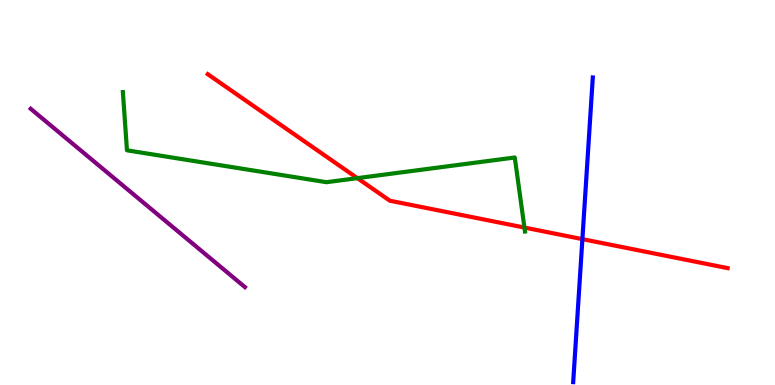[{'lines': ['blue', 'red'], 'intersections': [{'x': 7.51, 'y': 3.79}]}, {'lines': ['green', 'red'], 'intersections': [{'x': 4.61, 'y': 5.37}, {'x': 6.77, 'y': 4.09}]}, {'lines': ['purple', 'red'], 'intersections': []}, {'lines': ['blue', 'green'], 'intersections': []}, {'lines': ['blue', 'purple'], 'intersections': []}, {'lines': ['green', 'purple'], 'intersections': []}]